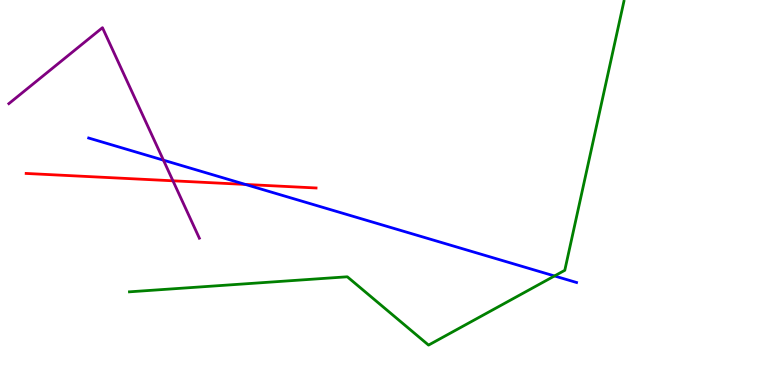[{'lines': ['blue', 'red'], 'intersections': [{'x': 3.17, 'y': 5.21}]}, {'lines': ['green', 'red'], 'intersections': []}, {'lines': ['purple', 'red'], 'intersections': [{'x': 2.23, 'y': 5.3}]}, {'lines': ['blue', 'green'], 'intersections': [{'x': 7.15, 'y': 2.83}]}, {'lines': ['blue', 'purple'], 'intersections': [{'x': 2.11, 'y': 5.84}]}, {'lines': ['green', 'purple'], 'intersections': []}]